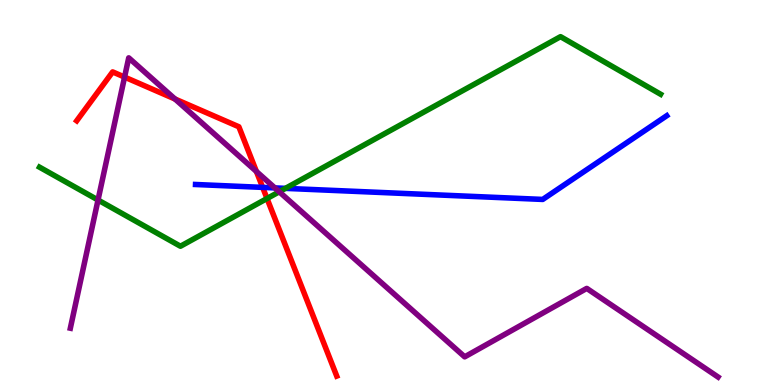[{'lines': ['blue', 'red'], 'intersections': [{'x': 3.39, 'y': 5.13}]}, {'lines': ['green', 'red'], 'intersections': [{'x': 3.45, 'y': 4.84}]}, {'lines': ['purple', 'red'], 'intersections': [{'x': 1.61, 'y': 8.0}, {'x': 2.26, 'y': 7.43}, {'x': 3.31, 'y': 5.55}]}, {'lines': ['blue', 'green'], 'intersections': [{'x': 3.68, 'y': 5.11}]}, {'lines': ['blue', 'purple'], 'intersections': [{'x': 3.55, 'y': 5.12}]}, {'lines': ['green', 'purple'], 'intersections': [{'x': 1.26, 'y': 4.81}, {'x': 3.6, 'y': 5.02}]}]